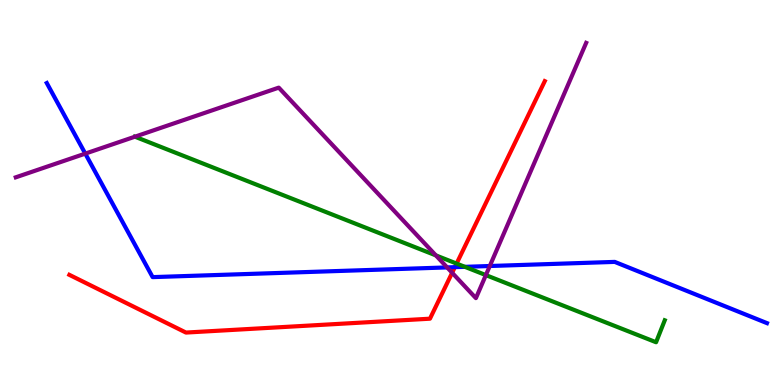[{'lines': ['blue', 'red'], 'intersections': [{'x': 5.87, 'y': 3.06}]}, {'lines': ['green', 'red'], 'intersections': [{'x': 5.89, 'y': 3.15}]}, {'lines': ['purple', 'red'], 'intersections': [{'x': 5.83, 'y': 2.91}]}, {'lines': ['blue', 'green'], 'intersections': [{'x': 6.0, 'y': 3.07}]}, {'lines': ['blue', 'purple'], 'intersections': [{'x': 1.1, 'y': 6.01}, {'x': 5.77, 'y': 3.05}, {'x': 6.32, 'y': 3.09}]}, {'lines': ['green', 'purple'], 'intersections': [{'x': 1.74, 'y': 6.45}, {'x': 5.62, 'y': 3.37}, {'x': 6.27, 'y': 2.85}]}]